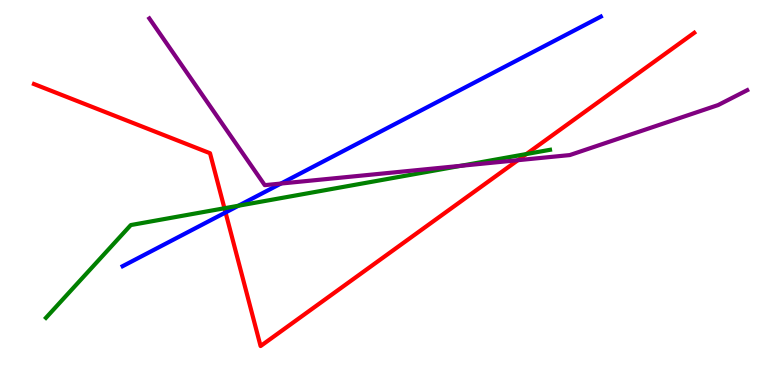[{'lines': ['blue', 'red'], 'intersections': [{'x': 2.91, 'y': 4.48}]}, {'lines': ['green', 'red'], 'intersections': [{'x': 2.9, 'y': 4.59}, {'x': 6.79, 'y': 6.0}]}, {'lines': ['purple', 'red'], 'intersections': [{'x': 6.68, 'y': 5.84}]}, {'lines': ['blue', 'green'], 'intersections': [{'x': 3.08, 'y': 4.66}]}, {'lines': ['blue', 'purple'], 'intersections': [{'x': 3.63, 'y': 5.23}]}, {'lines': ['green', 'purple'], 'intersections': [{'x': 5.95, 'y': 5.69}]}]